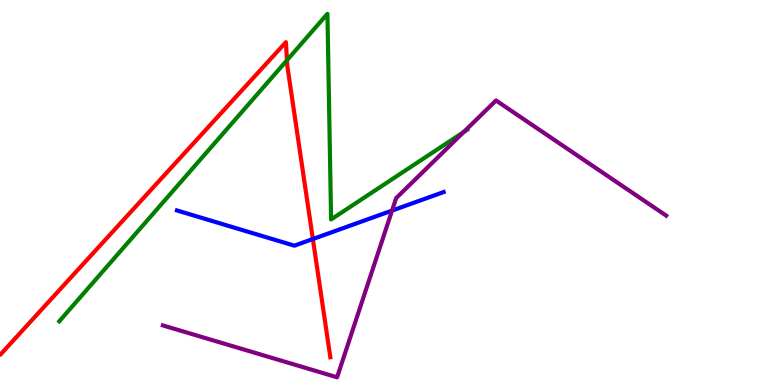[{'lines': ['blue', 'red'], 'intersections': [{'x': 4.04, 'y': 3.79}]}, {'lines': ['green', 'red'], 'intersections': [{'x': 3.7, 'y': 8.44}]}, {'lines': ['purple', 'red'], 'intersections': []}, {'lines': ['blue', 'green'], 'intersections': []}, {'lines': ['blue', 'purple'], 'intersections': [{'x': 5.06, 'y': 4.53}]}, {'lines': ['green', 'purple'], 'intersections': [{'x': 5.98, 'y': 6.57}]}]